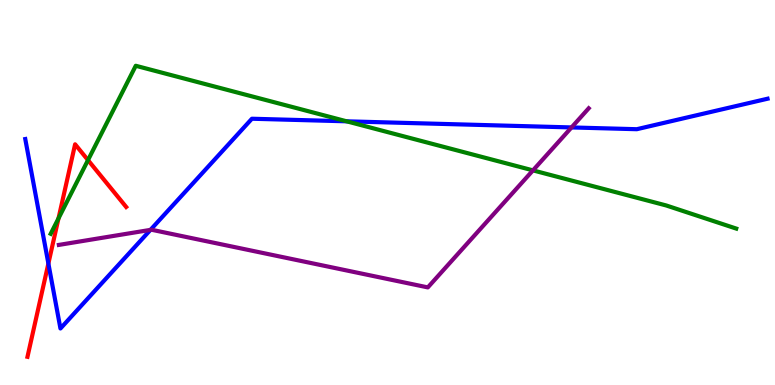[{'lines': ['blue', 'red'], 'intersections': [{'x': 0.624, 'y': 3.16}]}, {'lines': ['green', 'red'], 'intersections': [{'x': 0.755, 'y': 4.33}, {'x': 1.14, 'y': 5.84}]}, {'lines': ['purple', 'red'], 'intersections': []}, {'lines': ['blue', 'green'], 'intersections': [{'x': 4.47, 'y': 6.85}]}, {'lines': ['blue', 'purple'], 'intersections': [{'x': 1.94, 'y': 4.03}, {'x': 7.37, 'y': 6.69}]}, {'lines': ['green', 'purple'], 'intersections': [{'x': 6.88, 'y': 5.57}]}]